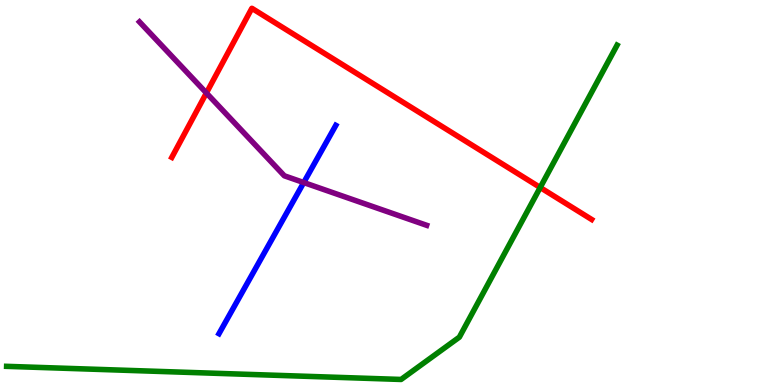[{'lines': ['blue', 'red'], 'intersections': []}, {'lines': ['green', 'red'], 'intersections': [{'x': 6.97, 'y': 5.13}]}, {'lines': ['purple', 'red'], 'intersections': [{'x': 2.66, 'y': 7.59}]}, {'lines': ['blue', 'green'], 'intersections': []}, {'lines': ['blue', 'purple'], 'intersections': [{'x': 3.92, 'y': 5.26}]}, {'lines': ['green', 'purple'], 'intersections': []}]